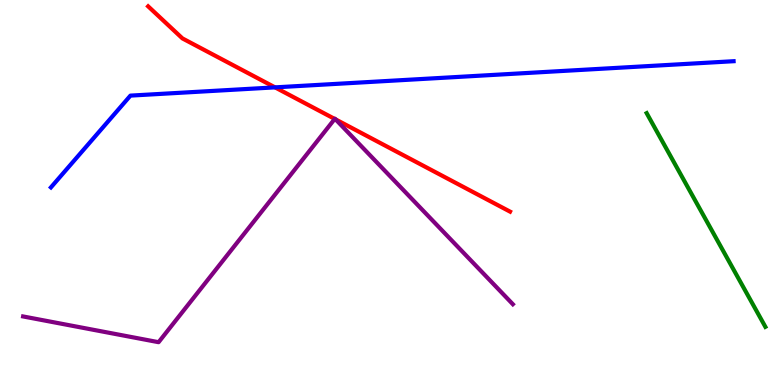[{'lines': ['blue', 'red'], 'intersections': [{'x': 3.55, 'y': 7.73}]}, {'lines': ['green', 'red'], 'intersections': []}, {'lines': ['purple', 'red'], 'intersections': [{'x': 4.32, 'y': 6.91}, {'x': 4.33, 'y': 6.9}]}, {'lines': ['blue', 'green'], 'intersections': []}, {'lines': ['blue', 'purple'], 'intersections': []}, {'lines': ['green', 'purple'], 'intersections': []}]